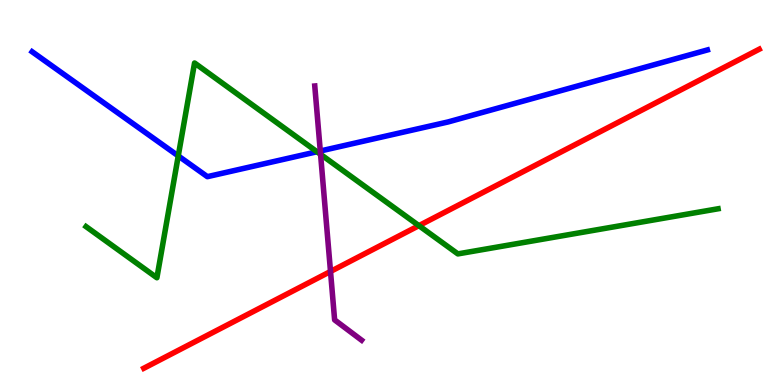[{'lines': ['blue', 'red'], 'intersections': []}, {'lines': ['green', 'red'], 'intersections': [{'x': 5.41, 'y': 4.14}]}, {'lines': ['purple', 'red'], 'intersections': [{'x': 4.26, 'y': 2.95}]}, {'lines': ['blue', 'green'], 'intersections': [{'x': 2.3, 'y': 5.95}, {'x': 4.09, 'y': 6.06}]}, {'lines': ['blue', 'purple'], 'intersections': [{'x': 4.13, 'y': 6.08}]}, {'lines': ['green', 'purple'], 'intersections': [{'x': 4.14, 'y': 5.99}]}]